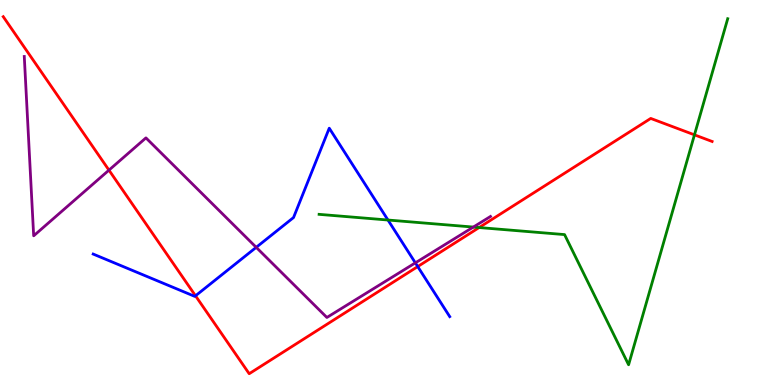[{'lines': ['blue', 'red'], 'intersections': [{'x': 2.52, 'y': 2.32}, {'x': 5.39, 'y': 3.08}]}, {'lines': ['green', 'red'], 'intersections': [{'x': 6.18, 'y': 4.09}, {'x': 8.96, 'y': 6.5}]}, {'lines': ['purple', 'red'], 'intersections': [{'x': 1.41, 'y': 5.58}]}, {'lines': ['blue', 'green'], 'intersections': [{'x': 5.01, 'y': 4.29}]}, {'lines': ['blue', 'purple'], 'intersections': [{'x': 3.31, 'y': 3.58}, {'x': 5.36, 'y': 3.17}]}, {'lines': ['green', 'purple'], 'intersections': [{'x': 6.11, 'y': 4.1}]}]